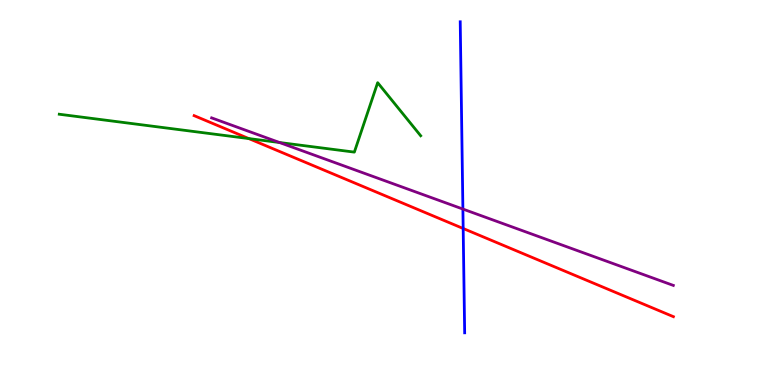[{'lines': ['blue', 'red'], 'intersections': [{'x': 5.98, 'y': 4.07}]}, {'lines': ['green', 'red'], 'intersections': [{'x': 3.21, 'y': 6.4}]}, {'lines': ['purple', 'red'], 'intersections': []}, {'lines': ['blue', 'green'], 'intersections': []}, {'lines': ['blue', 'purple'], 'intersections': [{'x': 5.97, 'y': 4.57}]}, {'lines': ['green', 'purple'], 'intersections': [{'x': 3.61, 'y': 6.3}]}]